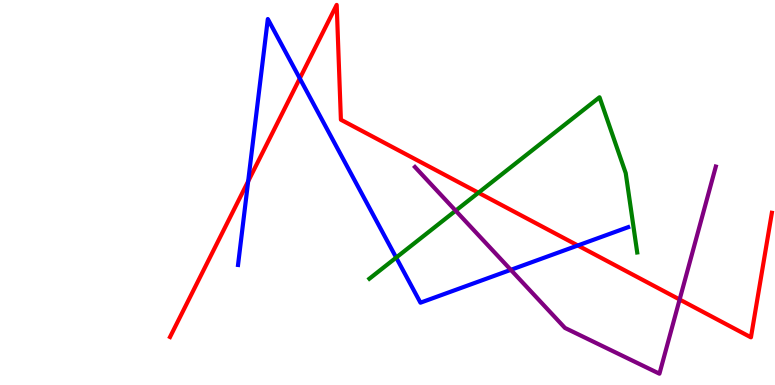[{'lines': ['blue', 'red'], 'intersections': [{'x': 3.2, 'y': 5.29}, {'x': 3.87, 'y': 7.96}, {'x': 7.46, 'y': 3.62}]}, {'lines': ['green', 'red'], 'intersections': [{'x': 6.17, 'y': 4.99}]}, {'lines': ['purple', 'red'], 'intersections': [{'x': 8.77, 'y': 2.22}]}, {'lines': ['blue', 'green'], 'intersections': [{'x': 5.11, 'y': 3.31}]}, {'lines': ['blue', 'purple'], 'intersections': [{'x': 6.59, 'y': 2.99}]}, {'lines': ['green', 'purple'], 'intersections': [{'x': 5.88, 'y': 4.53}]}]